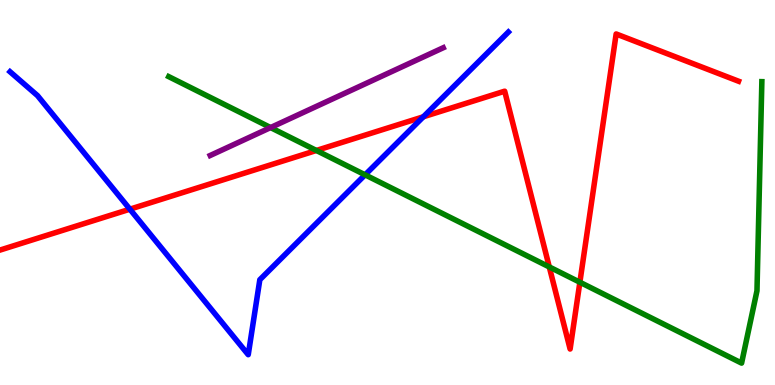[{'lines': ['blue', 'red'], 'intersections': [{'x': 1.68, 'y': 4.57}, {'x': 5.46, 'y': 6.97}]}, {'lines': ['green', 'red'], 'intersections': [{'x': 4.08, 'y': 6.09}, {'x': 7.09, 'y': 3.07}, {'x': 7.48, 'y': 2.67}]}, {'lines': ['purple', 'red'], 'intersections': []}, {'lines': ['blue', 'green'], 'intersections': [{'x': 4.71, 'y': 5.46}]}, {'lines': ['blue', 'purple'], 'intersections': []}, {'lines': ['green', 'purple'], 'intersections': [{'x': 3.49, 'y': 6.69}]}]